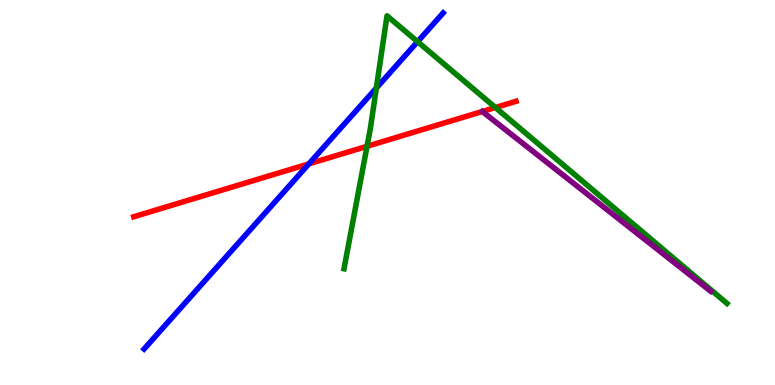[{'lines': ['blue', 'red'], 'intersections': [{'x': 3.99, 'y': 5.74}]}, {'lines': ['green', 'red'], 'intersections': [{'x': 4.74, 'y': 6.2}, {'x': 6.39, 'y': 7.21}]}, {'lines': ['purple', 'red'], 'intersections': []}, {'lines': ['blue', 'green'], 'intersections': [{'x': 4.86, 'y': 7.71}, {'x': 5.39, 'y': 8.92}]}, {'lines': ['blue', 'purple'], 'intersections': []}, {'lines': ['green', 'purple'], 'intersections': []}]